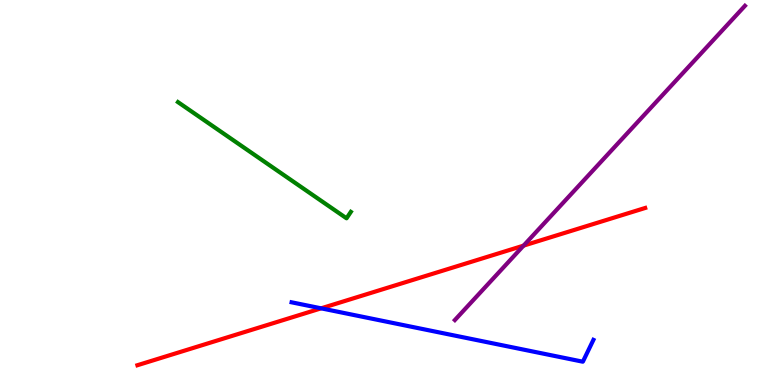[{'lines': ['blue', 'red'], 'intersections': [{'x': 4.14, 'y': 1.99}]}, {'lines': ['green', 'red'], 'intersections': []}, {'lines': ['purple', 'red'], 'intersections': [{'x': 6.76, 'y': 3.62}]}, {'lines': ['blue', 'green'], 'intersections': []}, {'lines': ['blue', 'purple'], 'intersections': []}, {'lines': ['green', 'purple'], 'intersections': []}]